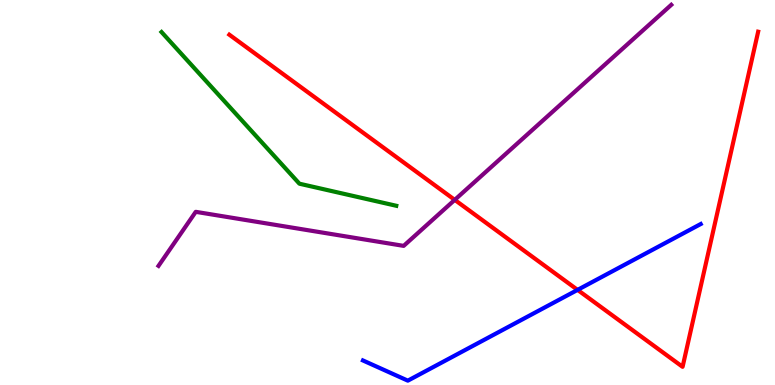[{'lines': ['blue', 'red'], 'intersections': [{'x': 7.45, 'y': 2.47}]}, {'lines': ['green', 'red'], 'intersections': []}, {'lines': ['purple', 'red'], 'intersections': [{'x': 5.87, 'y': 4.81}]}, {'lines': ['blue', 'green'], 'intersections': []}, {'lines': ['blue', 'purple'], 'intersections': []}, {'lines': ['green', 'purple'], 'intersections': []}]